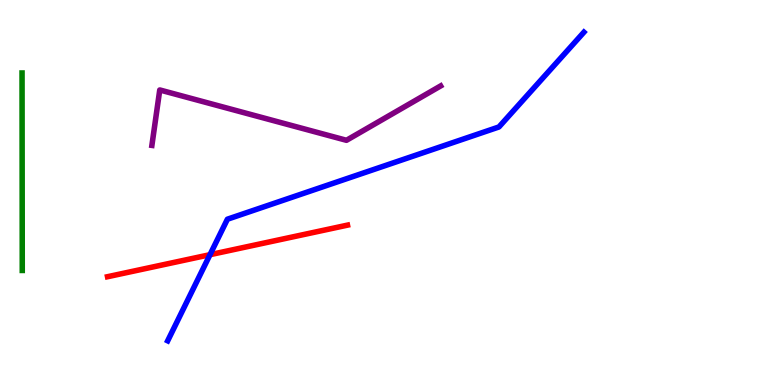[{'lines': ['blue', 'red'], 'intersections': [{'x': 2.71, 'y': 3.38}]}, {'lines': ['green', 'red'], 'intersections': []}, {'lines': ['purple', 'red'], 'intersections': []}, {'lines': ['blue', 'green'], 'intersections': []}, {'lines': ['blue', 'purple'], 'intersections': []}, {'lines': ['green', 'purple'], 'intersections': []}]